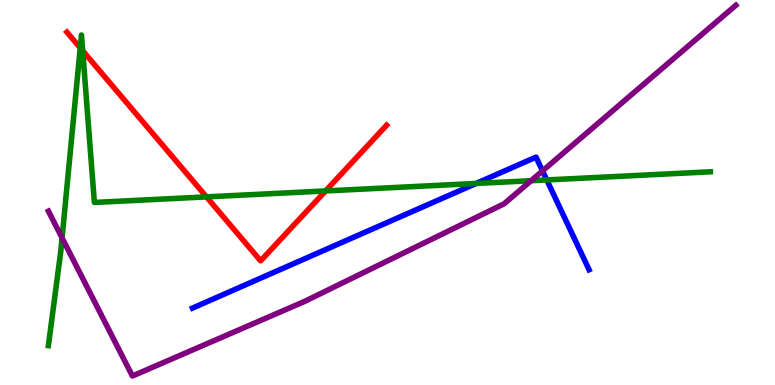[{'lines': ['blue', 'red'], 'intersections': []}, {'lines': ['green', 'red'], 'intersections': [{'x': 1.04, 'y': 8.76}, {'x': 1.07, 'y': 8.68}, {'x': 2.66, 'y': 4.89}, {'x': 4.2, 'y': 5.04}]}, {'lines': ['purple', 'red'], 'intersections': []}, {'lines': ['blue', 'green'], 'intersections': [{'x': 6.14, 'y': 5.23}, {'x': 7.06, 'y': 5.33}]}, {'lines': ['blue', 'purple'], 'intersections': [{'x': 7.0, 'y': 5.56}]}, {'lines': ['green', 'purple'], 'intersections': [{'x': 0.801, 'y': 3.82}, {'x': 6.85, 'y': 5.31}]}]